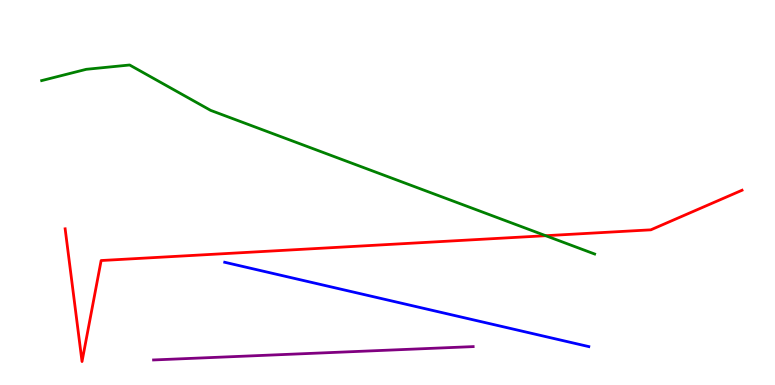[{'lines': ['blue', 'red'], 'intersections': []}, {'lines': ['green', 'red'], 'intersections': [{'x': 7.04, 'y': 3.88}]}, {'lines': ['purple', 'red'], 'intersections': []}, {'lines': ['blue', 'green'], 'intersections': []}, {'lines': ['blue', 'purple'], 'intersections': []}, {'lines': ['green', 'purple'], 'intersections': []}]